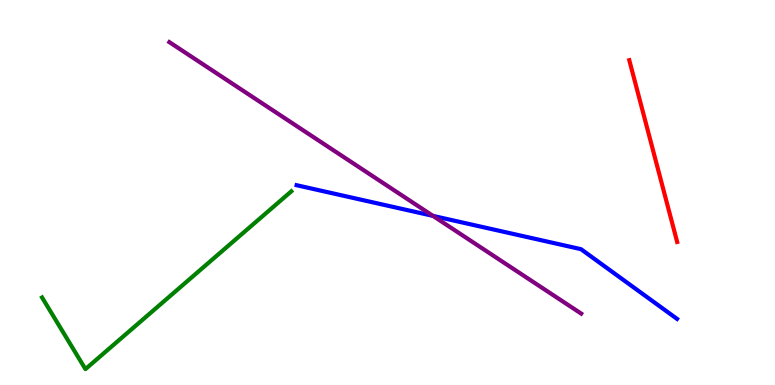[{'lines': ['blue', 'red'], 'intersections': []}, {'lines': ['green', 'red'], 'intersections': []}, {'lines': ['purple', 'red'], 'intersections': []}, {'lines': ['blue', 'green'], 'intersections': []}, {'lines': ['blue', 'purple'], 'intersections': [{'x': 5.59, 'y': 4.39}]}, {'lines': ['green', 'purple'], 'intersections': []}]